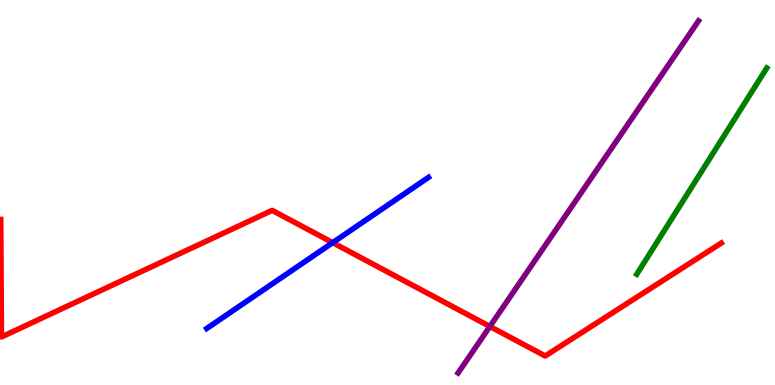[{'lines': ['blue', 'red'], 'intersections': [{'x': 4.29, 'y': 3.7}]}, {'lines': ['green', 'red'], 'intersections': []}, {'lines': ['purple', 'red'], 'intersections': [{'x': 6.32, 'y': 1.52}]}, {'lines': ['blue', 'green'], 'intersections': []}, {'lines': ['blue', 'purple'], 'intersections': []}, {'lines': ['green', 'purple'], 'intersections': []}]